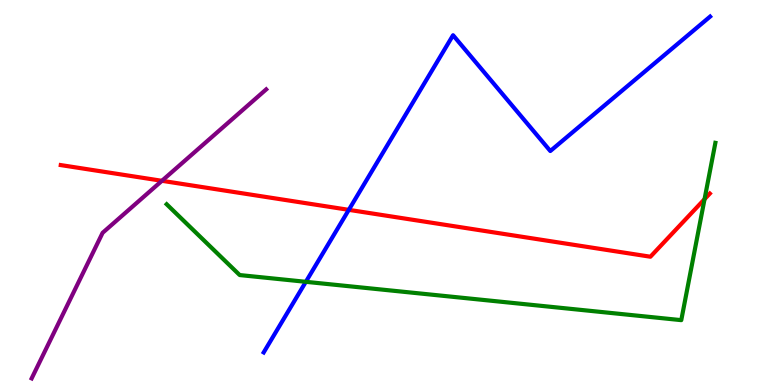[{'lines': ['blue', 'red'], 'intersections': [{'x': 4.5, 'y': 4.55}]}, {'lines': ['green', 'red'], 'intersections': [{'x': 9.09, 'y': 4.83}]}, {'lines': ['purple', 'red'], 'intersections': [{'x': 2.09, 'y': 5.3}]}, {'lines': ['blue', 'green'], 'intersections': [{'x': 3.95, 'y': 2.68}]}, {'lines': ['blue', 'purple'], 'intersections': []}, {'lines': ['green', 'purple'], 'intersections': []}]